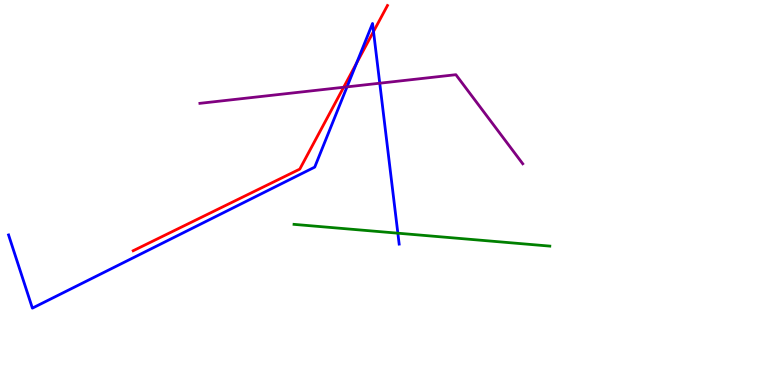[{'lines': ['blue', 'red'], 'intersections': [{'x': 4.6, 'y': 8.36}, {'x': 4.82, 'y': 9.18}]}, {'lines': ['green', 'red'], 'intersections': []}, {'lines': ['purple', 'red'], 'intersections': [{'x': 4.43, 'y': 7.73}]}, {'lines': ['blue', 'green'], 'intersections': [{'x': 5.13, 'y': 3.94}]}, {'lines': ['blue', 'purple'], 'intersections': [{'x': 4.48, 'y': 7.74}, {'x': 4.9, 'y': 7.84}]}, {'lines': ['green', 'purple'], 'intersections': []}]